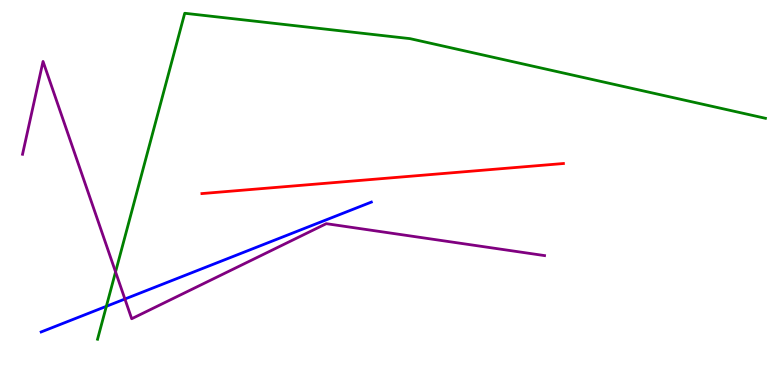[{'lines': ['blue', 'red'], 'intersections': []}, {'lines': ['green', 'red'], 'intersections': []}, {'lines': ['purple', 'red'], 'intersections': []}, {'lines': ['blue', 'green'], 'intersections': [{'x': 1.37, 'y': 2.04}]}, {'lines': ['blue', 'purple'], 'intersections': [{'x': 1.61, 'y': 2.23}]}, {'lines': ['green', 'purple'], 'intersections': [{'x': 1.49, 'y': 2.94}]}]